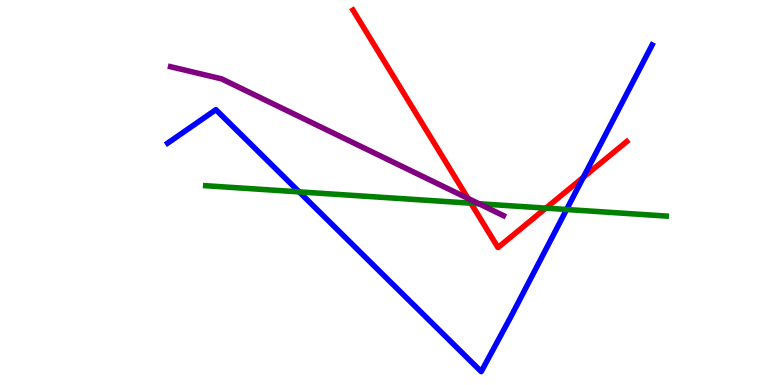[{'lines': ['blue', 'red'], 'intersections': [{'x': 7.53, 'y': 5.39}]}, {'lines': ['green', 'red'], 'intersections': [{'x': 6.08, 'y': 4.72}, {'x': 7.04, 'y': 4.59}]}, {'lines': ['purple', 'red'], 'intersections': [{'x': 6.04, 'y': 4.85}]}, {'lines': ['blue', 'green'], 'intersections': [{'x': 3.86, 'y': 5.02}, {'x': 7.31, 'y': 4.56}]}, {'lines': ['blue', 'purple'], 'intersections': []}, {'lines': ['green', 'purple'], 'intersections': [{'x': 6.18, 'y': 4.71}]}]